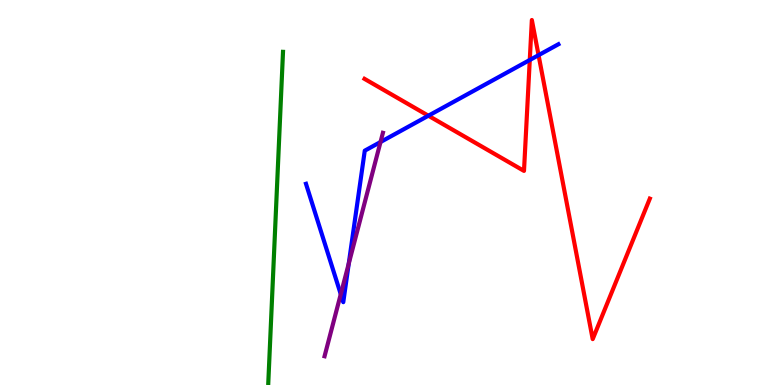[{'lines': ['blue', 'red'], 'intersections': [{'x': 5.53, 'y': 6.99}, {'x': 6.84, 'y': 8.44}, {'x': 6.95, 'y': 8.57}]}, {'lines': ['green', 'red'], 'intersections': []}, {'lines': ['purple', 'red'], 'intersections': []}, {'lines': ['blue', 'green'], 'intersections': []}, {'lines': ['blue', 'purple'], 'intersections': [{'x': 4.4, 'y': 2.36}, {'x': 4.5, 'y': 3.15}, {'x': 4.91, 'y': 6.31}]}, {'lines': ['green', 'purple'], 'intersections': []}]